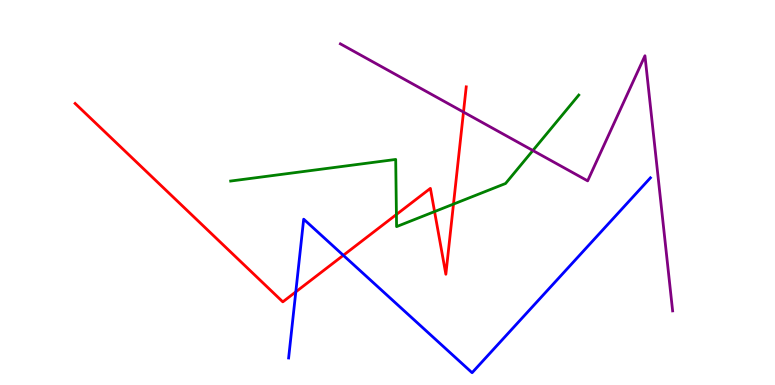[{'lines': ['blue', 'red'], 'intersections': [{'x': 3.82, 'y': 2.42}, {'x': 4.43, 'y': 3.37}]}, {'lines': ['green', 'red'], 'intersections': [{'x': 5.12, 'y': 4.43}, {'x': 5.61, 'y': 4.5}, {'x': 5.85, 'y': 4.7}]}, {'lines': ['purple', 'red'], 'intersections': [{'x': 5.98, 'y': 7.09}]}, {'lines': ['blue', 'green'], 'intersections': []}, {'lines': ['blue', 'purple'], 'intersections': []}, {'lines': ['green', 'purple'], 'intersections': [{'x': 6.88, 'y': 6.09}]}]